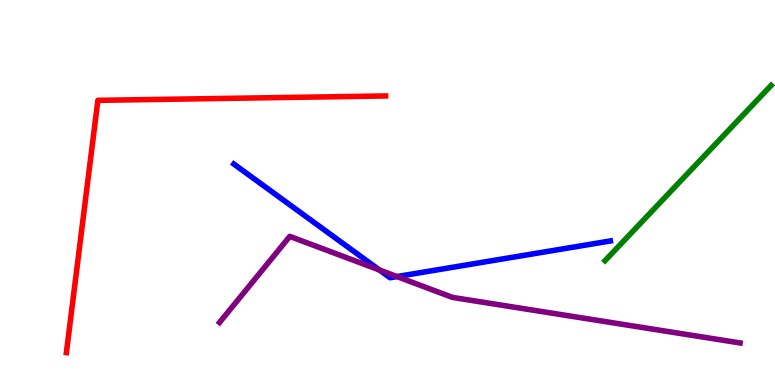[{'lines': ['blue', 'red'], 'intersections': []}, {'lines': ['green', 'red'], 'intersections': []}, {'lines': ['purple', 'red'], 'intersections': []}, {'lines': ['blue', 'green'], 'intersections': []}, {'lines': ['blue', 'purple'], 'intersections': [{'x': 4.9, 'y': 2.99}, {'x': 5.12, 'y': 2.82}]}, {'lines': ['green', 'purple'], 'intersections': []}]